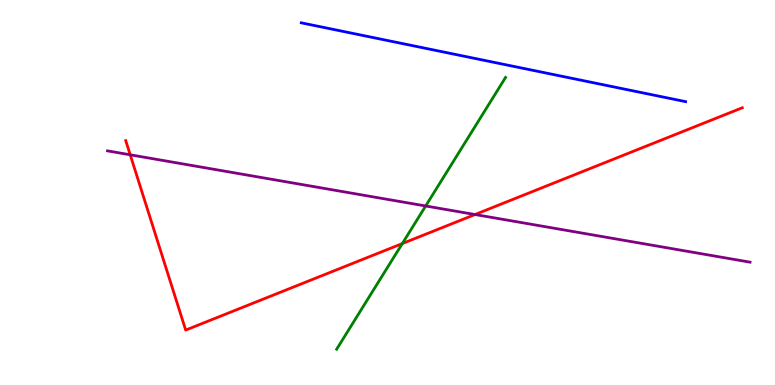[{'lines': ['blue', 'red'], 'intersections': []}, {'lines': ['green', 'red'], 'intersections': [{'x': 5.19, 'y': 3.67}]}, {'lines': ['purple', 'red'], 'intersections': [{'x': 1.68, 'y': 5.98}, {'x': 6.13, 'y': 4.43}]}, {'lines': ['blue', 'green'], 'intersections': []}, {'lines': ['blue', 'purple'], 'intersections': []}, {'lines': ['green', 'purple'], 'intersections': [{'x': 5.49, 'y': 4.65}]}]